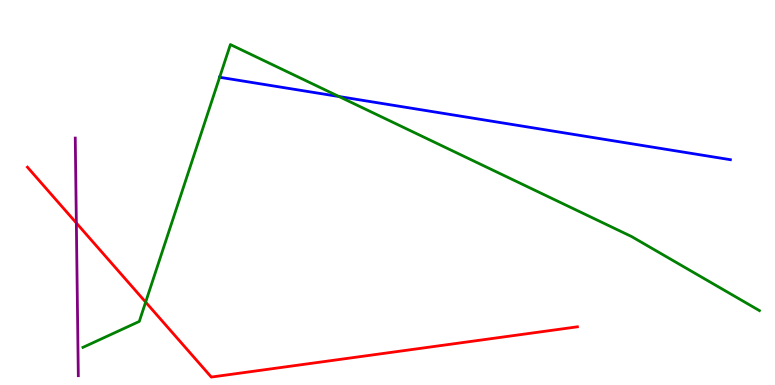[{'lines': ['blue', 'red'], 'intersections': []}, {'lines': ['green', 'red'], 'intersections': [{'x': 1.88, 'y': 2.15}]}, {'lines': ['purple', 'red'], 'intersections': [{'x': 0.985, 'y': 4.21}]}, {'lines': ['blue', 'green'], 'intersections': [{'x': 2.83, 'y': 7.99}, {'x': 4.37, 'y': 7.49}]}, {'lines': ['blue', 'purple'], 'intersections': []}, {'lines': ['green', 'purple'], 'intersections': []}]